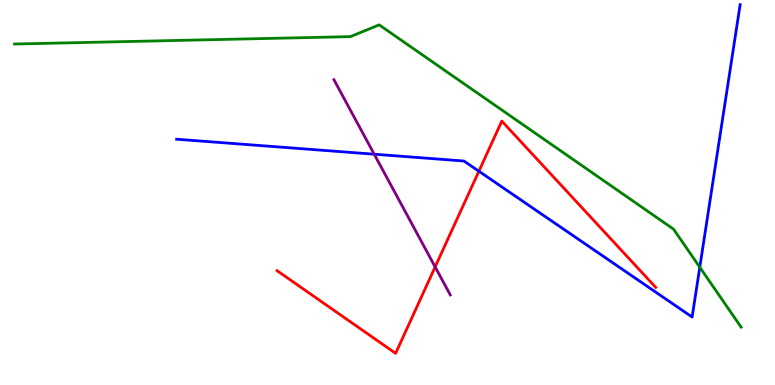[{'lines': ['blue', 'red'], 'intersections': [{'x': 6.18, 'y': 5.55}]}, {'lines': ['green', 'red'], 'intersections': []}, {'lines': ['purple', 'red'], 'intersections': [{'x': 5.61, 'y': 3.07}]}, {'lines': ['blue', 'green'], 'intersections': [{'x': 9.03, 'y': 3.06}]}, {'lines': ['blue', 'purple'], 'intersections': [{'x': 4.83, 'y': 5.99}]}, {'lines': ['green', 'purple'], 'intersections': []}]